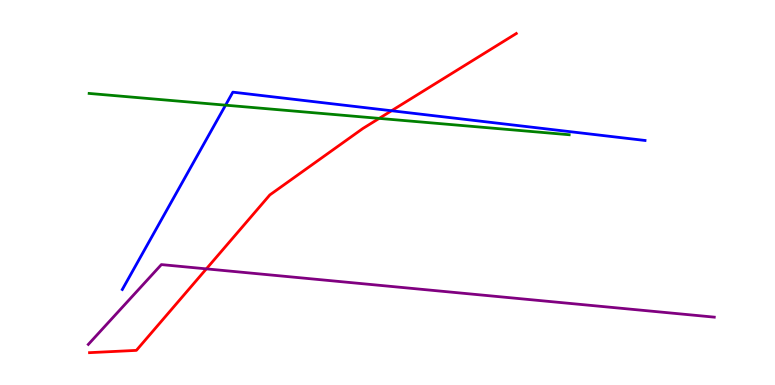[{'lines': ['blue', 'red'], 'intersections': [{'x': 5.05, 'y': 7.12}]}, {'lines': ['green', 'red'], 'intersections': [{'x': 4.89, 'y': 6.92}]}, {'lines': ['purple', 'red'], 'intersections': [{'x': 2.66, 'y': 3.02}]}, {'lines': ['blue', 'green'], 'intersections': [{'x': 2.91, 'y': 7.27}]}, {'lines': ['blue', 'purple'], 'intersections': []}, {'lines': ['green', 'purple'], 'intersections': []}]